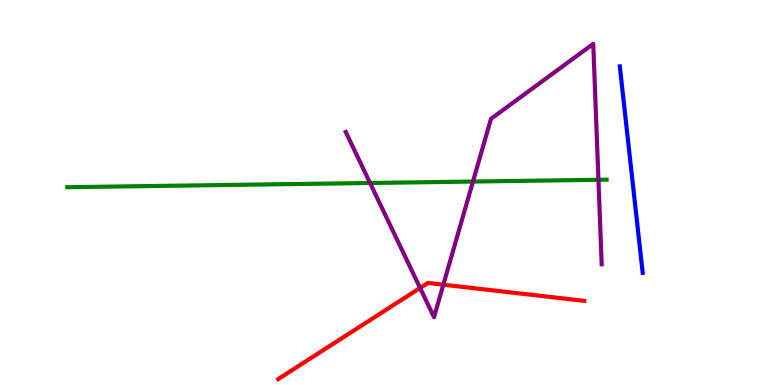[{'lines': ['blue', 'red'], 'intersections': []}, {'lines': ['green', 'red'], 'intersections': []}, {'lines': ['purple', 'red'], 'intersections': [{'x': 5.42, 'y': 2.52}, {'x': 5.72, 'y': 2.61}]}, {'lines': ['blue', 'green'], 'intersections': []}, {'lines': ['blue', 'purple'], 'intersections': []}, {'lines': ['green', 'purple'], 'intersections': [{'x': 4.77, 'y': 5.25}, {'x': 6.1, 'y': 5.28}, {'x': 7.72, 'y': 5.33}]}]